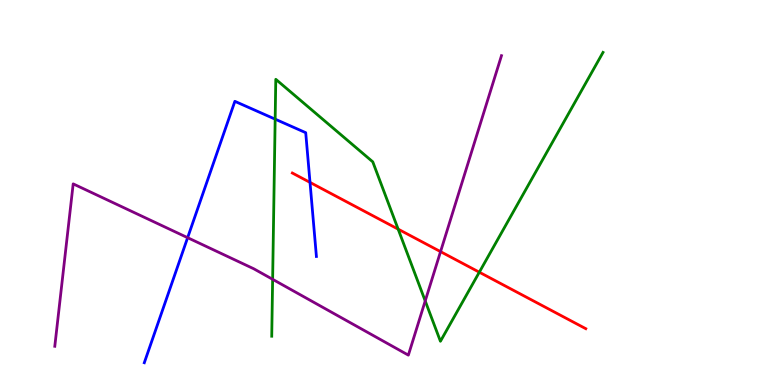[{'lines': ['blue', 'red'], 'intersections': [{'x': 4.0, 'y': 5.26}]}, {'lines': ['green', 'red'], 'intersections': [{'x': 5.14, 'y': 4.05}, {'x': 6.18, 'y': 2.93}]}, {'lines': ['purple', 'red'], 'intersections': [{'x': 5.68, 'y': 3.46}]}, {'lines': ['blue', 'green'], 'intersections': [{'x': 3.55, 'y': 6.9}]}, {'lines': ['blue', 'purple'], 'intersections': [{'x': 2.42, 'y': 3.83}]}, {'lines': ['green', 'purple'], 'intersections': [{'x': 3.52, 'y': 2.74}, {'x': 5.49, 'y': 2.18}]}]